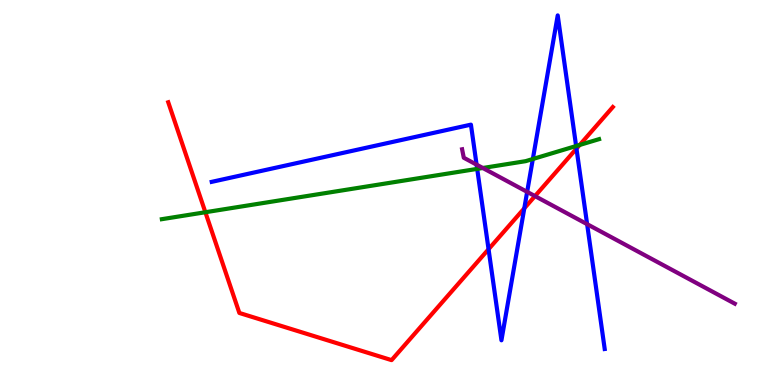[{'lines': ['blue', 'red'], 'intersections': [{'x': 6.3, 'y': 3.53}, {'x': 6.77, 'y': 4.59}, {'x': 7.44, 'y': 6.14}]}, {'lines': ['green', 'red'], 'intersections': [{'x': 2.65, 'y': 4.49}, {'x': 7.48, 'y': 6.23}]}, {'lines': ['purple', 'red'], 'intersections': [{'x': 6.9, 'y': 4.91}]}, {'lines': ['blue', 'green'], 'intersections': [{'x': 6.16, 'y': 5.61}, {'x': 6.88, 'y': 5.87}, {'x': 7.43, 'y': 6.21}]}, {'lines': ['blue', 'purple'], 'intersections': [{'x': 6.15, 'y': 5.72}, {'x': 6.8, 'y': 5.02}, {'x': 7.58, 'y': 4.18}]}, {'lines': ['green', 'purple'], 'intersections': [{'x': 6.23, 'y': 5.64}]}]